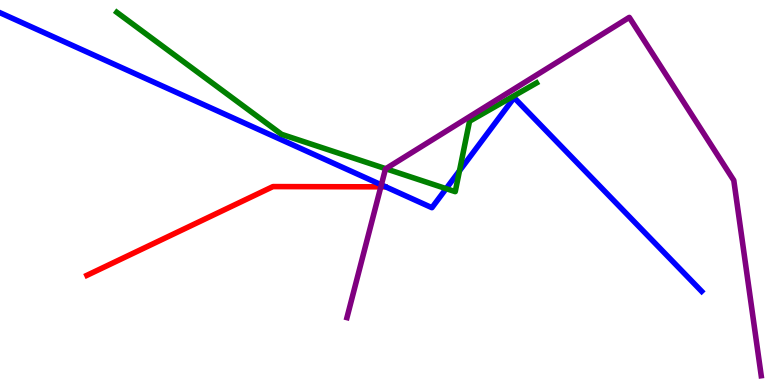[{'lines': ['blue', 'red'], 'intersections': []}, {'lines': ['green', 'red'], 'intersections': []}, {'lines': ['purple', 'red'], 'intersections': [{'x': 4.91, 'y': 5.15}]}, {'lines': ['blue', 'green'], 'intersections': [{'x': 5.76, 'y': 5.1}, {'x': 5.93, 'y': 5.56}]}, {'lines': ['blue', 'purple'], 'intersections': [{'x': 4.92, 'y': 5.2}]}, {'lines': ['green', 'purple'], 'intersections': [{'x': 4.98, 'y': 5.62}]}]